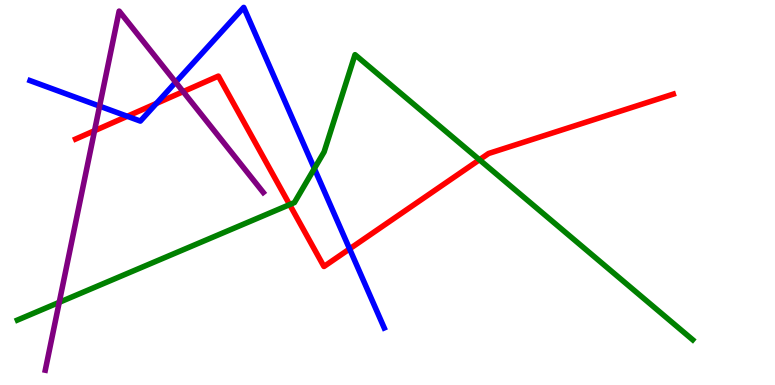[{'lines': ['blue', 'red'], 'intersections': [{'x': 1.64, 'y': 6.98}, {'x': 2.02, 'y': 7.31}, {'x': 4.51, 'y': 3.54}]}, {'lines': ['green', 'red'], 'intersections': [{'x': 3.74, 'y': 4.69}, {'x': 6.19, 'y': 5.85}]}, {'lines': ['purple', 'red'], 'intersections': [{'x': 1.22, 'y': 6.6}, {'x': 2.36, 'y': 7.62}]}, {'lines': ['blue', 'green'], 'intersections': [{'x': 4.06, 'y': 5.62}]}, {'lines': ['blue', 'purple'], 'intersections': [{'x': 1.29, 'y': 7.24}, {'x': 2.27, 'y': 7.86}]}, {'lines': ['green', 'purple'], 'intersections': [{'x': 0.764, 'y': 2.15}]}]